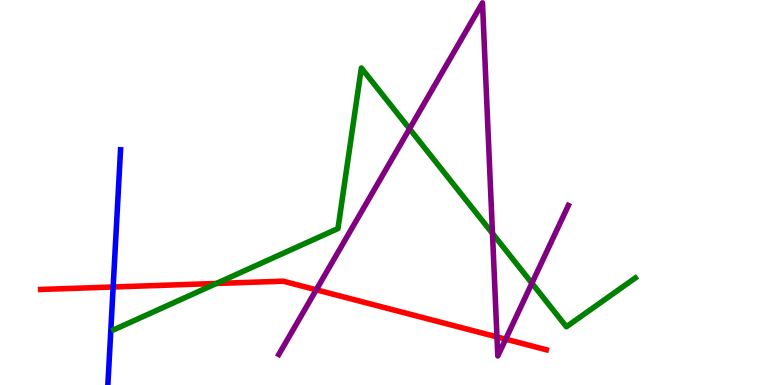[{'lines': ['blue', 'red'], 'intersections': [{'x': 1.46, 'y': 2.55}]}, {'lines': ['green', 'red'], 'intersections': [{'x': 2.79, 'y': 2.64}]}, {'lines': ['purple', 'red'], 'intersections': [{'x': 4.08, 'y': 2.47}, {'x': 6.41, 'y': 1.25}, {'x': 6.52, 'y': 1.19}]}, {'lines': ['blue', 'green'], 'intersections': []}, {'lines': ['blue', 'purple'], 'intersections': []}, {'lines': ['green', 'purple'], 'intersections': [{'x': 5.28, 'y': 6.66}, {'x': 6.35, 'y': 3.94}, {'x': 6.86, 'y': 2.64}]}]